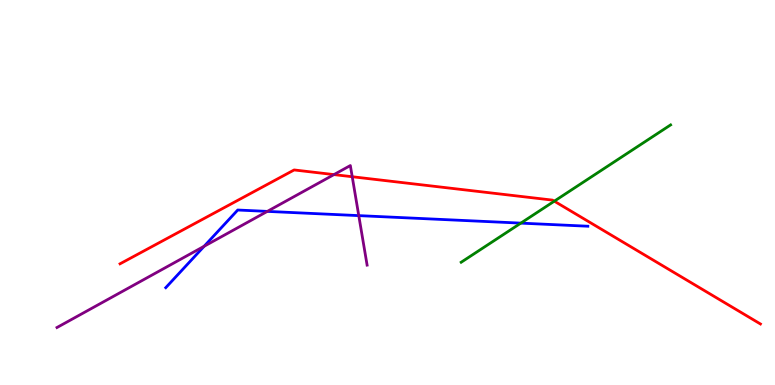[{'lines': ['blue', 'red'], 'intersections': []}, {'lines': ['green', 'red'], 'intersections': [{'x': 7.15, 'y': 4.77}]}, {'lines': ['purple', 'red'], 'intersections': [{'x': 4.31, 'y': 5.46}, {'x': 4.54, 'y': 5.41}]}, {'lines': ['blue', 'green'], 'intersections': [{'x': 6.72, 'y': 4.2}]}, {'lines': ['blue', 'purple'], 'intersections': [{'x': 2.63, 'y': 3.6}, {'x': 3.45, 'y': 4.51}, {'x': 4.63, 'y': 4.4}]}, {'lines': ['green', 'purple'], 'intersections': []}]